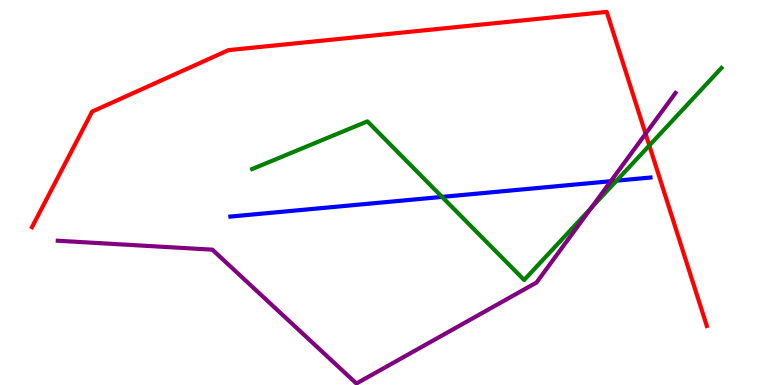[{'lines': ['blue', 'red'], 'intersections': []}, {'lines': ['green', 'red'], 'intersections': [{'x': 8.38, 'y': 6.22}]}, {'lines': ['purple', 'red'], 'intersections': [{'x': 8.33, 'y': 6.52}]}, {'lines': ['blue', 'green'], 'intersections': [{'x': 5.7, 'y': 4.89}, {'x': 7.96, 'y': 5.31}]}, {'lines': ['blue', 'purple'], 'intersections': [{'x': 7.88, 'y': 5.29}]}, {'lines': ['green', 'purple'], 'intersections': [{'x': 7.63, 'y': 4.6}]}]